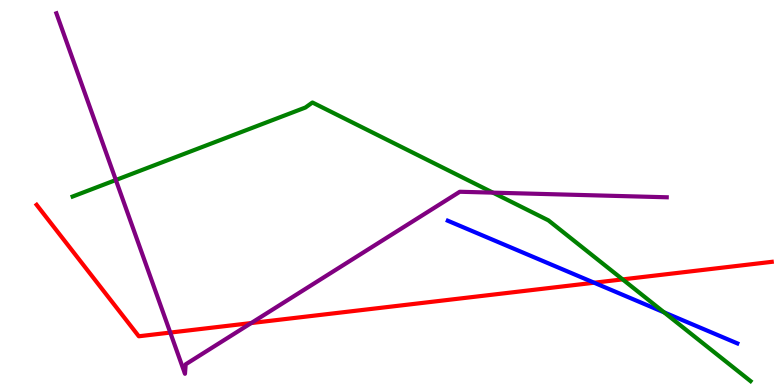[{'lines': ['blue', 'red'], 'intersections': [{'x': 7.67, 'y': 2.66}]}, {'lines': ['green', 'red'], 'intersections': [{'x': 8.03, 'y': 2.74}]}, {'lines': ['purple', 'red'], 'intersections': [{'x': 2.2, 'y': 1.36}, {'x': 3.24, 'y': 1.61}]}, {'lines': ['blue', 'green'], 'intersections': [{'x': 8.57, 'y': 1.89}]}, {'lines': ['blue', 'purple'], 'intersections': []}, {'lines': ['green', 'purple'], 'intersections': [{'x': 1.49, 'y': 5.32}, {'x': 6.36, 'y': 5.0}]}]